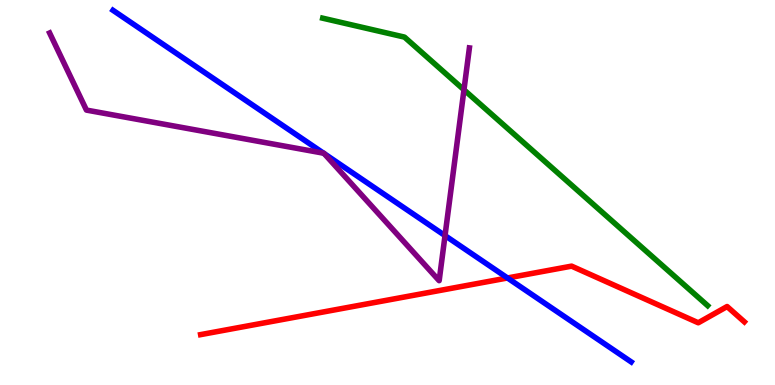[{'lines': ['blue', 'red'], 'intersections': [{'x': 6.55, 'y': 2.78}]}, {'lines': ['green', 'red'], 'intersections': []}, {'lines': ['purple', 'red'], 'intersections': []}, {'lines': ['blue', 'green'], 'intersections': []}, {'lines': ['blue', 'purple'], 'intersections': [{'x': 4.18, 'y': 6.02}, {'x': 4.18, 'y': 6.01}, {'x': 5.74, 'y': 3.88}]}, {'lines': ['green', 'purple'], 'intersections': [{'x': 5.99, 'y': 7.67}]}]